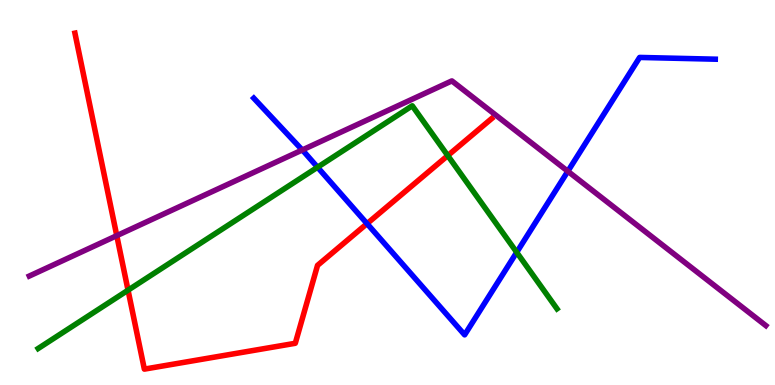[{'lines': ['blue', 'red'], 'intersections': [{'x': 4.74, 'y': 4.19}]}, {'lines': ['green', 'red'], 'intersections': [{'x': 1.65, 'y': 2.46}, {'x': 5.78, 'y': 5.96}]}, {'lines': ['purple', 'red'], 'intersections': [{'x': 1.51, 'y': 3.88}]}, {'lines': ['blue', 'green'], 'intersections': [{'x': 4.1, 'y': 5.66}, {'x': 6.67, 'y': 3.45}]}, {'lines': ['blue', 'purple'], 'intersections': [{'x': 3.9, 'y': 6.1}, {'x': 7.33, 'y': 5.55}]}, {'lines': ['green', 'purple'], 'intersections': []}]